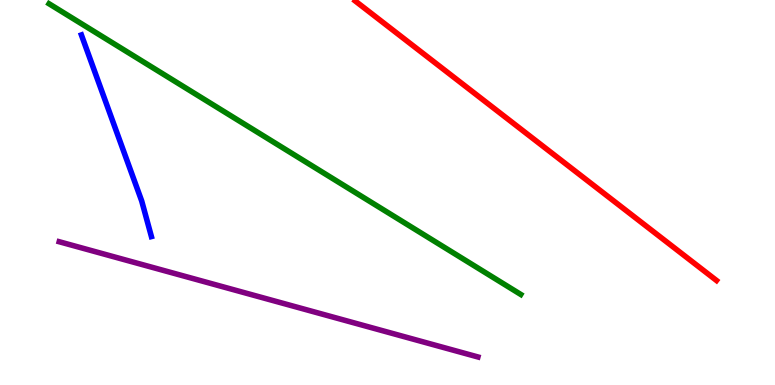[{'lines': ['blue', 'red'], 'intersections': []}, {'lines': ['green', 'red'], 'intersections': []}, {'lines': ['purple', 'red'], 'intersections': []}, {'lines': ['blue', 'green'], 'intersections': []}, {'lines': ['blue', 'purple'], 'intersections': []}, {'lines': ['green', 'purple'], 'intersections': []}]